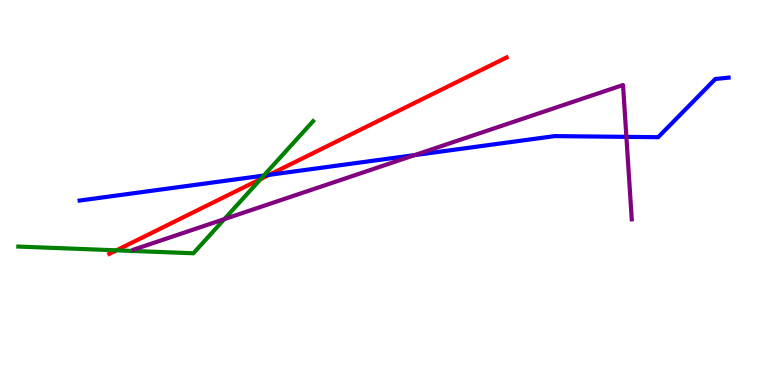[{'lines': ['blue', 'red'], 'intersections': [{'x': 3.47, 'y': 5.46}]}, {'lines': ['green', 'red'], 'intersections': [{'x': 1.5, 'y': 3.5}, {'x': 3.36, 'y': 5.35}]}, {'lines': ['purple', 'red'], 'intersections': []}, {'lines': ['blue', 'green'], 'intersections': [{'x': 3.4, 'y': 5.44}]}, {'lines': ['blue', 'purple'], 'intersections': [{'x': 5.35, 'y': 5.97}, {'x': 8.08, 'y': 6.45}]}, {'lines': ['green', 'purple'], 'intersections': [{'x': 2.9, 'y': 4.31}]}]